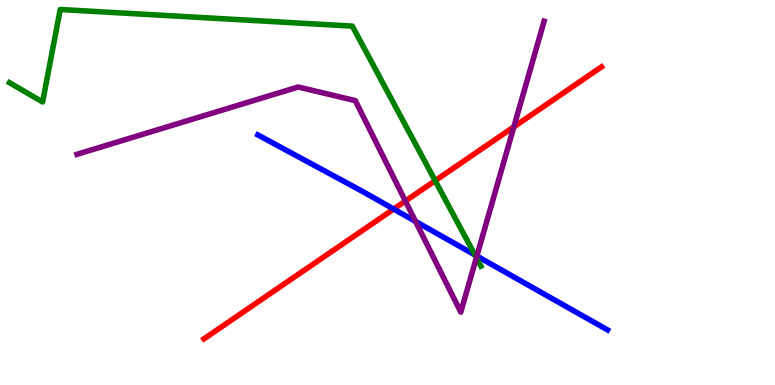[{'lines': ['blue', 'red'], 'intersections': [{'x': 5.08, 'y': 4.57}]}, {'lines': ['green', 'red'], 'intersections': [{'x': 5.61, 'y': 5.31}]}, {'lines': ['purple', 'red'], 'intersections': [{'x': 5.23, 'y': 4.78}, {'x': 6.63, 'y': 6.71}]}, {'lines': ['blue', 'green'], 'intersections': [{'x': 6.13, 'y': 3.38}]}, {'lines': ['blue', 'purple'], 'intersections': [{'x': 5.36, 'y': 4.25}, {'x': 6.15, 'y': 3.35}]}, {'lines': ['green', 'purple'], 'intersections': [{'x': 6.15, 'y': 3.31}]}]